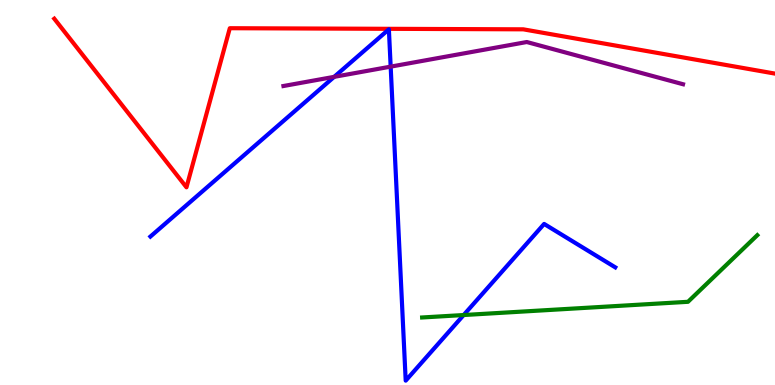[{'lines': ['blue', 'red'], 'intersections': []}, {'lines': ['green', 'red'], 'intersections': []}, {'lines': ['purple', 'red'], 'intersections': []}, {'lines': ['blue', 'green'], 'intersections': [{'x': 5.98, 'y': 1.82}]}, {'lines': ['blue', 'purple'], 'intersections': [{'x': 4.31, 'y': 8.0}, {'x': 5.04, 'y': 8.27}]}, {'lines': ['green', 'purple'], 'intersections': []}]